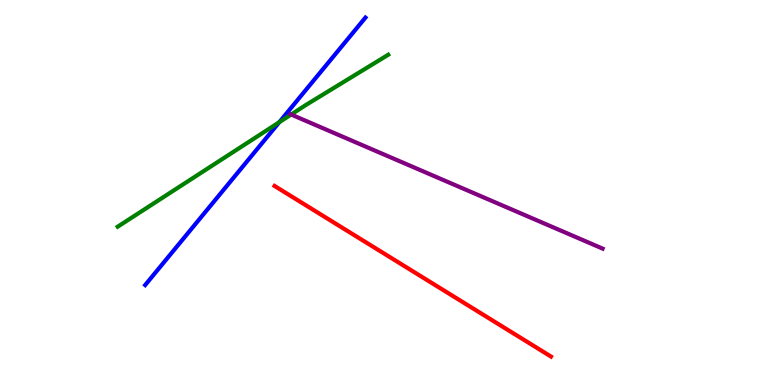[{'lines': ['blue', 'red'], 'intersections': []}, {'lines': ['green', 'red'], 'intersections': []}, {'lines': ['purple', 'red'], 'intersections': []}, {'lines': ['blue', 'green'], 'intersections': [{'x': 3.6, 'y': 6.83}]}, {'lines': ['blue', 'purple'], 'intersections': []}, {'lines': ['green', 'purple'], 'intersections': [{'x': 3.76, 'y': 7.03}]}]